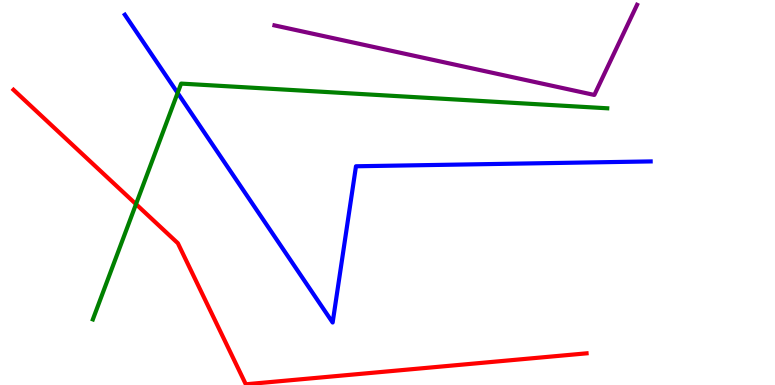[{'lines': ['blue', 'red'], 'intersections': []}, {'lines': ['green', 'red'], 'intersections': [{'x': 1.75, 'y': 4.7}]}, {'lines': ['purple', 'red'], 'intersections': []}, {'lines': ['blue', 'green'], 'intersections': [{'x': 2.29, 'y': 7.59}]}, {'lines': ['blue', 'purple'], 'intersections': []}, {'lines': ['green', 'purple'], 'intersections': []}]